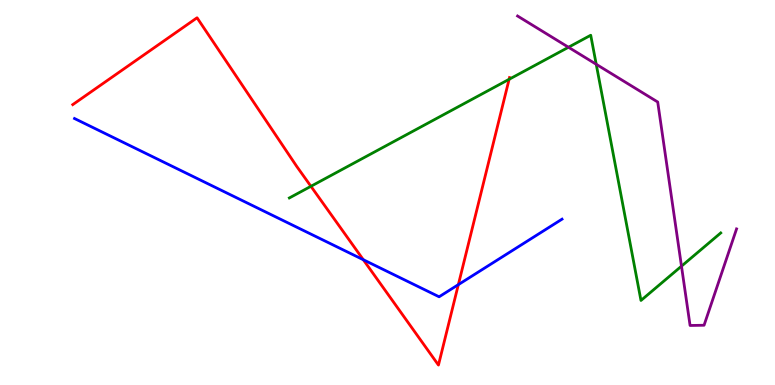[{'lines': ['blue', 'red'], 'intersections': [{'x': 4.69, 'y': 3.25}, {'x': 5.91, 'y': 2.61}]}, {'lines': ['green', 'red'], 'intersections': [{'x': 4.01, 'y': 5.16}, {'x': 6.57, 'y': 7.94}]}, {'lines': ['purple', 'red'], 'intersections': []}, {'lines': ['blue', 'green'], 'intersections': []}, {'lines': ['blue', 'purple'], 'intersections': []}, {'lines': ['green', 'purple'], 'intersections': [{'x': 7.34, 'y': 8.77}, {'x': 7.69, 'y': 8.33}, {'x': 8.79, 'y': 3.09}]}]